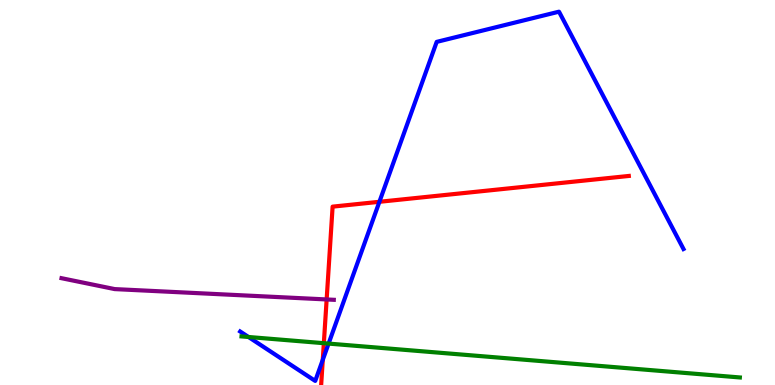[{'lines': ['blue', 'red'], 'intersections': [{'x': 4.16, 'y': 0.653}, {'x': 4.9, 'y': 4.76}]}, {'lines': ['green', 'red'], 'intersections': [{'x': 4.18, 'y': 1.09}]}, {'lines': ['purple', 'red'], 'intersections': [{'x': 4.21, 'y': 2.22}]}, {'lines': ['blue', 'green'], 'intersections': [{'x': 3.21, 'y': 1.25}, {'x': 4.24, 'y': 1.08}]}, {'lines': ['blue', 'purple'], 'intersections': []}, {'lines': ['green', 'purple'], 'intersections': []}]